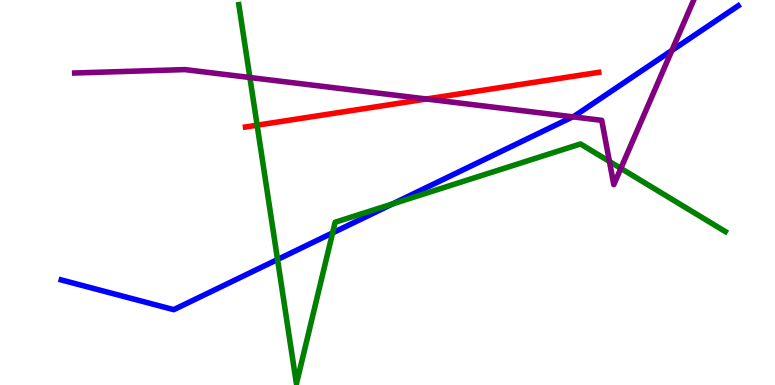[{'lines': ['blue', 'red'], 'intersections': []}, {'lines': ['green', 'red'], 'intersections': [{'x': 3.32, 'y': 6.75}]}, {'lines': ['purple', 'red'], 'intersections': [{'x': 5.5, 'y': 7.43}]}, {'lines': ['blue', 'green'], 'intersections': [{'x': 3.58, 'y': 3.26}, {'x': 4.29, 'y': 3.95}, {'x': 5.06, 'y': 4.7}]}, {'lines': ['blue', 'purple'], 'intersections': [{'x': 7.39, 'y': 6.97}, {'x': 8.67, 'y': 8.69}]}, {'lines': ['green', 'purple'], 'intersections': [{'x': 3.22, 'y': 7.99}, {'x': 7.86, 'y': 5.81}, {'x': 8.01, 'y': 5.63}]}]